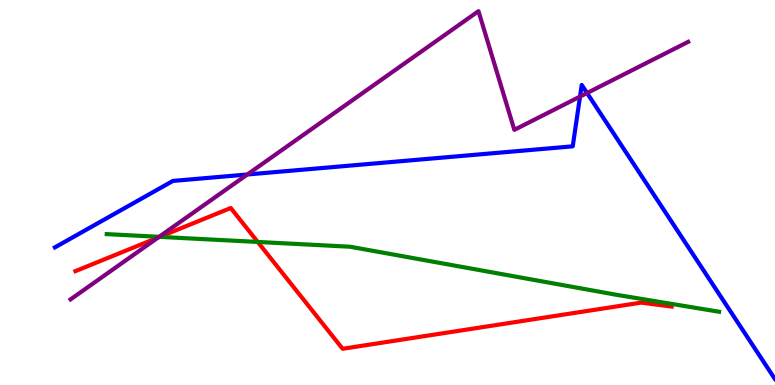[{'lines': ['blue', 'red'], 'intersections': []}, {'lines': ['green', 'red'], 'intersections': [{'x': 2.06, 'y': 3.85}, {'x': 3.33, 'y': 3.72}]}, {'lines': ['purple', 'red'], 'intersections': [{'x': 2.04, 'y': 3.83}]}, {'lines': ['blue', 'green'], 'intersections': []}, {'lines': ['blue', 'purple'], 'intersections': [{'x': 3.19, 'y': 5.47}, {'x': 7.48, 'y': 7.49}, {'x': 7.57, 'y': 7.58}]}, {'lines': ['green', 'purple'], 'intersections': [{'x': 2.05, 'y': 3.85}]}]